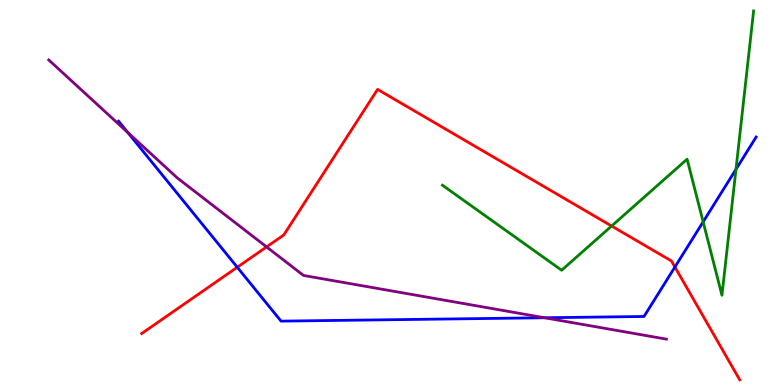[{'lines': ['blue', 'red'], 'intersections': [{'x': 3.06, 'y': 3.06}, {'x': 8.71, 'y': 3.06}]}, {'lines': ['green', 'red'], 'intersections': [{'x': 7.89, 'y': 4.13}]}, {'lines': ['purple', 'red'], 'intersections': [{'x': 3.44, 'y': 3.59}]}, {'lines': ['blue', 'green'], 'intersections': [{'x': 9.07, 'y': 4.24}, {'x': 9.5, 'y': 5.6}]}, {'lines': ['blue', 'purple'], 'intersections': [{'x': 1.65, 'y': 6.56}, {'x': 7.03, 'y': 1.75}]}, {'lines': ['green', 'purple'], 'intersections': []}]